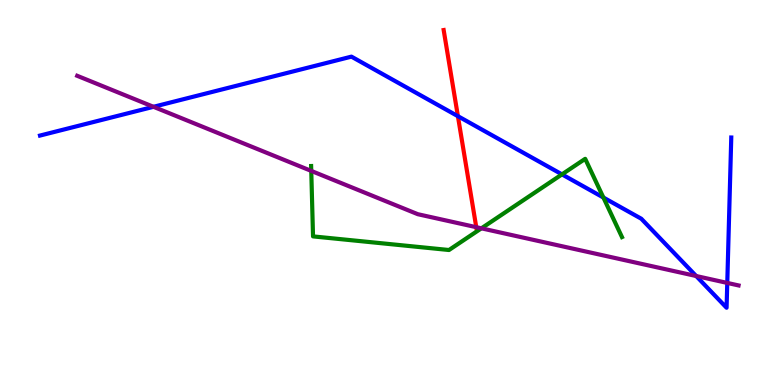[{'lines': ['blue', 'red'], 'intersections': [{'x': 5.91, 'y': 6.98}]}, {'lines': ['green', 'red'], 'intersections': []}, {'lines': ['purple', 'red'], 'intersections': [{'x': 6.15, 'y': 4.1}]}, {'lines': ['blue', 'green'], 'intersections': [{'x': 7.25, 'y': 5.47}, {'x': 7.79, 'y': 4.87}]}, {'lines': ['blue', 'purple'], 'intersections': [{'x': 1.98, 'y': 7.23}, {'x': 8.98, 'y': 2.83}, {'x': 9.38, 'y': 2.65}]}, {'lines': ['green', 'purple'], 'intersections': [{'x': 4.02, 'y': 5.56}, {'x': 6.21, 'y': 4.07}]}]